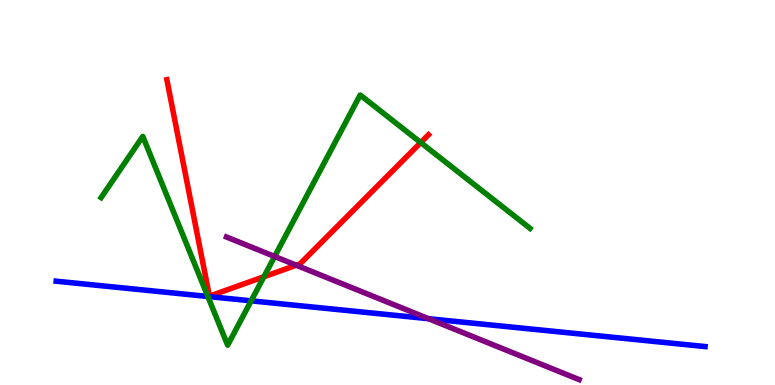[{'lines': ['blue', 'red'], 'intersections': []}, {'lines': ['green', 'red'], 'intersections': [{'x': 3.41, 'y': 2.81}, {'x': 5.43, 'y': 6.3}]}, {'lines': ['purple', 'red'], 'intersections': [{'x': 3.82, 'y': 3.11}]}, {'lines': ['blue', 'green'], 'intersections': [{'x': 2.68, 'y': 2.3}, {'x': 3.24, 'y': 2.19}]}, {'lines': ['blue', 'purple'], 'intersections': [{'x': 5.53, 'y': 1.72}]}, {'lines': ['green', 'purple'], 'intersections': [{'x': 3.54, 'y': 3.34}]}]